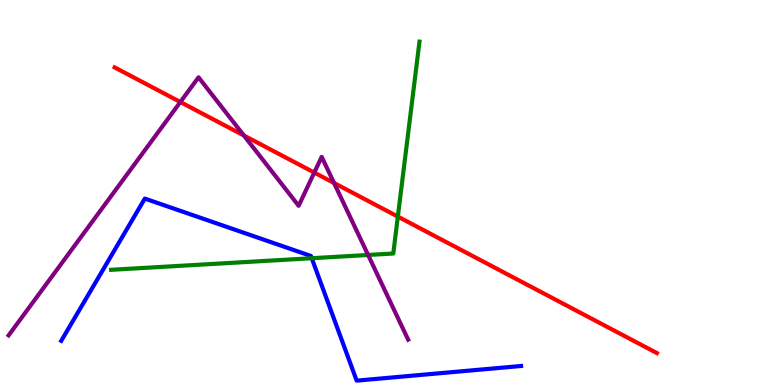[{'lines': ['blue', 'red'], 'intersections': []}, {'lines': ['green', 'red'], 'intersections': [{'x': 5.13, 'y': 4.37}]}, {'lines': ['purple', 'red'], 'intersections': [{'x': 2.33, 'y': 7.35}, {'x': 3.15, 'y': 6.48}, {'x': 4.06, 'y': 5.52}, {'x': 4.31, 'y': 5.25}]}, {'lines': ['blue', 'green'], 'intersections': [{'x': 4.02, 'y': 3.29}]}, {'lines': ['blue', 'purple'], 'intersections': []}, {'lines': ['green', 'purple'], 'intersections': [{'x': 4.75, 'y': 3.38}]}]